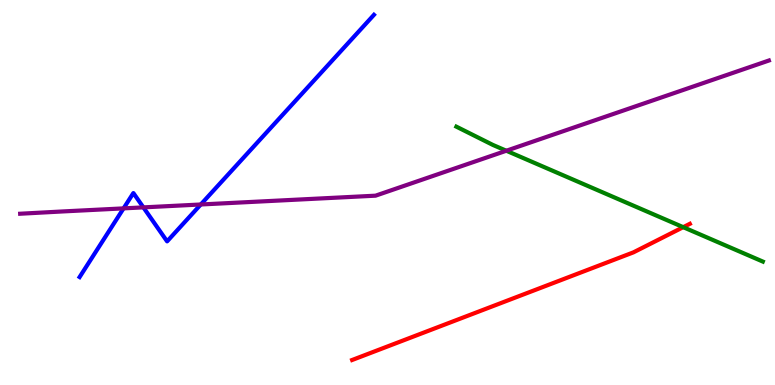[{'lines': ['blue', 'red'], 'intersections': []}, {'lines': ['green', 'red'], 'intersections': [{'x': 8.82, 'y': 4.1}]}, {'lines': ['purple', 'red'], 'intersections': []}, {'lines': ['blue', 'green'], 'intersections': []}, {'lines': ['blue', 'purple'], 'intersections': [{'x': 1.59, 'y': 4.59}, {'x': 1.85, 'y': 4.61}, {'x': 2.59, 'y': 4.69}]}, {'lines': ['green', 'purple'], 'intersections': [{'x': 6.53, 'y': 6.08}]}]